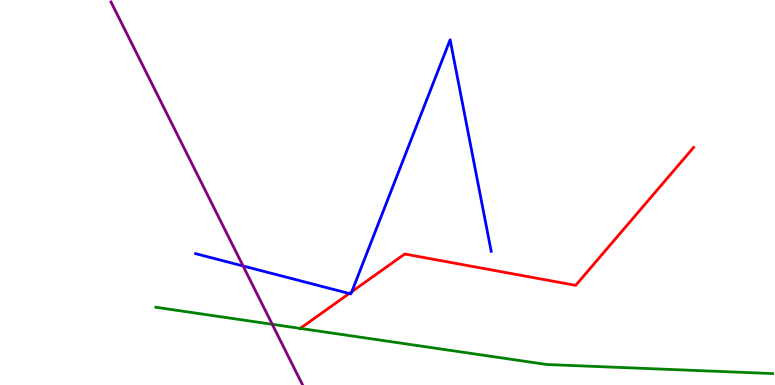[{'lines': ['blue', 'red'], 'intersections': [{'x': 4.51, 'y': 2.38}, {'x': 4.54, 'y': 2.42}]}, {'lines': ['green', 'red'], 'intersections': [{'x': 3.87, 'y': 1.47}]}, {'lines': ['purple', 'red'], 'intersections': []}, {'lines': ['blue', 'green'], 'intersections': []}, {'lines': ['blue', 'purple'], 'intersections': [{'x': 3.14, 'y': 3.09}]}, {'lines': ['green', 'purple'], 'intersections': [{'x': 3.51, 'y': 1.58}]}]